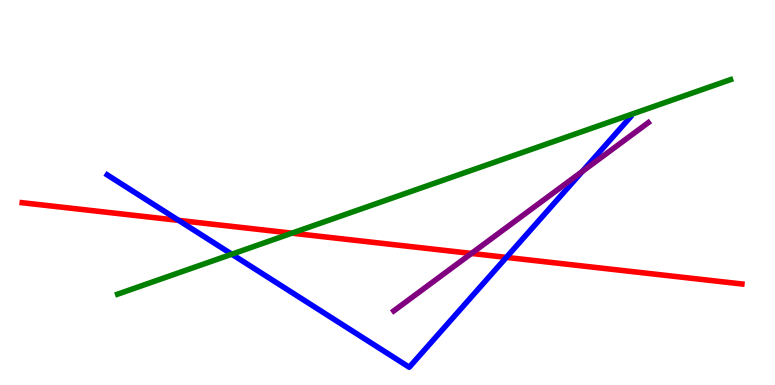[{'lines': ['blue', 'red'], 'intersections': [{'x': 2.31, 'y': 4.28}, {'x': 6.53, 'y': 3.31}]}, {'lines': ['green', 'red'], 'intersections': [{'x': 3.77, 'y': 3.94}]}, {'lines': ['purple', 'red'], 'intersections': [{'x': 6.08, 'y': 3.42}]}, {'lines': ['blue', 'green'], 'intersections': [{'x': 2.99, 'y': 3.4}]}, {'lines': ['blue', 'purple'], 'intersections': [{'x': 7.51, 'y': 5.55}]}, {'lines': ['green', 'purple'], 'intersections': []}]